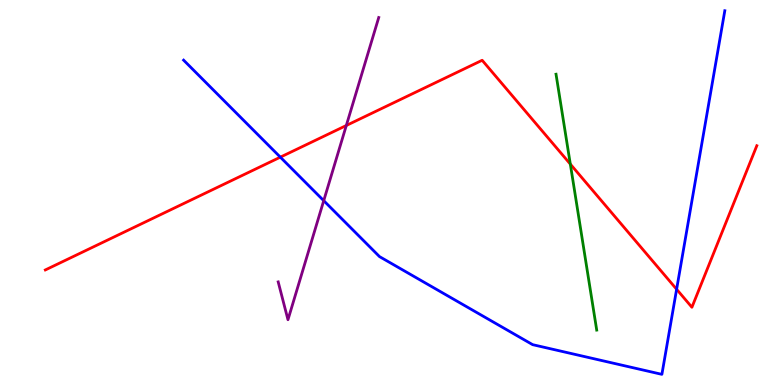[{'lines': ['blue', 'red'], 'intersections': [{'x': 3.62, 'y': 5.92}, {'x': 8.73, 'y': 2.49}]}, {'lines': ['green', 'red'], 'intersections': [{'x': 7.36, 'y': 5.74}]}, {'lines': ['purple', 'red'], 'intersections': [{'x': 4.47, 'y': 6.74}]}, {'lines': ['blue', 'green'], 'intersections': []}, {'lines': ['blue', 'purple'], 'intersections': [{'x': 4.18, 'y': 4.79}]}, {'lines': ['green', 'purple'], 'intersections': []}]